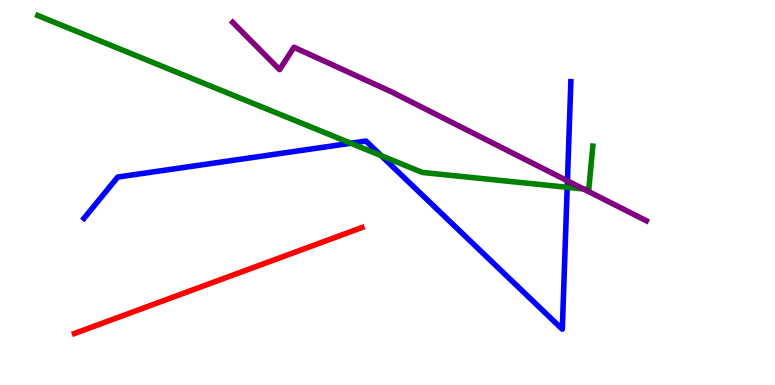[{'lines': ['blue', 'red'], 'intersections': []}, {'lines': ['green', 'red'], 'intersections': []}, {'lines': ['purple', 'red'], 'intersections': []}, {'lines': ['blue', 'green'], 'intersections': [{'x': 4.53, 'y': 6.28}, {'x': 4.92, 'y': 5.96}, {'x': 7.32, 'y': 5.14}]}, {'lines': ['blue', 'purple'], 'intersections': [{'x': 7.32, 'y': 5.3}]}, {'lines': ['green', 'purple'], 'intersections': [{'x': 7.53, 'y': 5.09}]}]